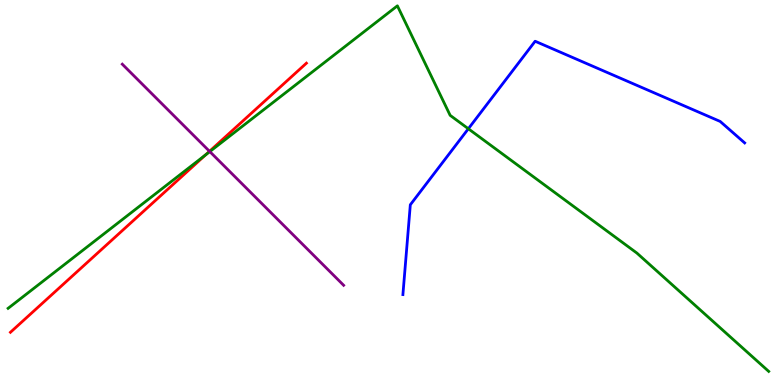[{'lines': ['blue', 'red'], 'intersections': []}, {'lines': ['green', 'red'], 'intersections': [{'x': 2.65, 'y': 5.98}]}, {'lines': ['purple', 'red'], 'intersections': [{'x': 2.7, 'y': 6.07}]}, {'lines': ['blue', 'green'], 'intersections': [{'x': 6.04, 'y': 6.66}]}, {'lines': ['blue', 'purple'], 'intersections': []}, {'lines': ['green', 'purple'], 'intersections': [{'x': 2.71, 'y': 6.06}]}]